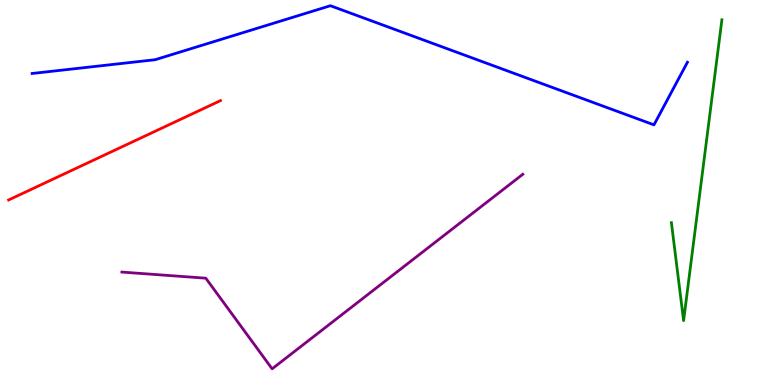[{'lines': ['blue', 'red'], 'intersections': []}, {'lines': ['green', 'red'], 'intersections': []}, {'lines': ['purple', 'red'], 'intersections': []}, {'lines': ['blue', 'green'], 'intersections': []}, {'lines': ['blue', 'purple'], 'intersections': []}, {'lines': ['green', 'purple'], 'intersections': []}]